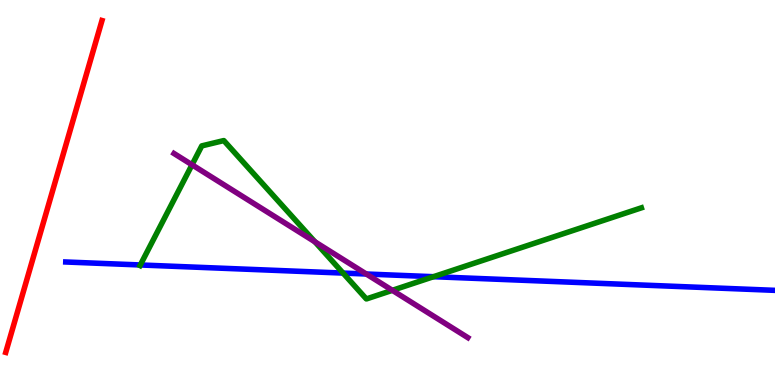[{'lines': ['blue', 'red'], 'intersections': []}, {'lines': ['green', 'red'], 'intersections': []}, {'lines': ['purple', 'red'], 'intersections': []}, {'lines': ['blue', 'green'], 'intersections': [{'x': 1.81, 'y': 3.12}, {'x': 4.43, 'y': 2.91}, {'x': 5.59, 'y': 2.81}]}, {'lines': ['blue', 'purple'], 'intersections': [{'x': 4.73, 'y': 2.88}]}, {'lines': ['green', 'purple'], 'intersections': [{'x': 2.48, 'y': 5.72}, {'x': 4.06, 'y': 3.72}, {'x': 5.06, 'y': 2.46}]}]